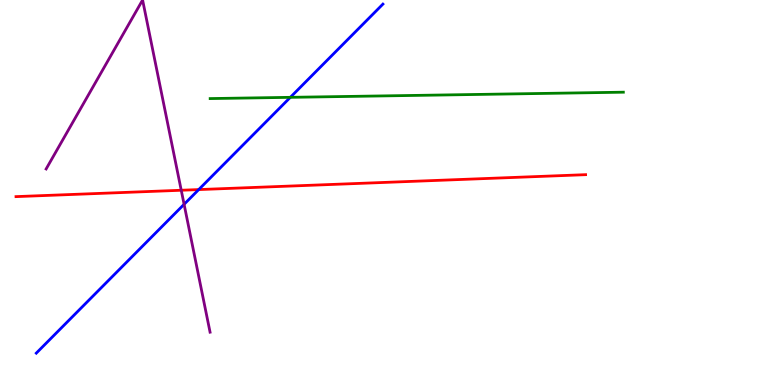[{'lines': ['blue', 'red'], 'intersections': [{'x': 2.56, 'y': 5.08}]}, {'lines': ['green', 'red'], 'intersections': []}, {'lines': ['purple', 'red'], 'intersections': [{'x': 2.34, 'y': 5.06}]}, {'lines': ['blue', 'green'], 'intersections': [{'x': 3.75, 'y': 7.47}]}, {'lines': ['blue', 'purple'], 'intersections': [{'x': 2.38, 'y': 4.69}]}, {'lines': ['green', 'purple'], 'intersections': []}]